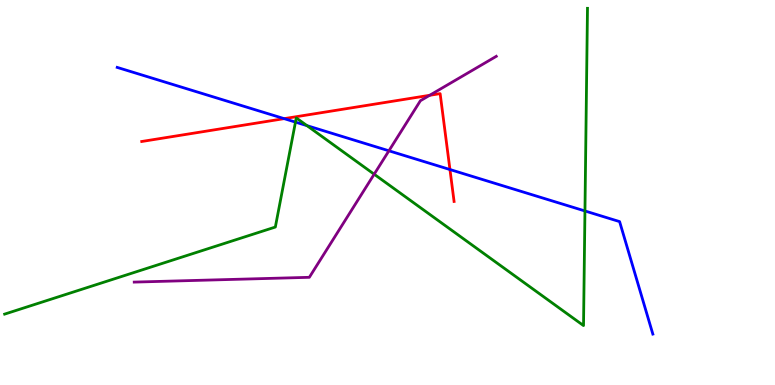[{'lines': ['blue', 'red'], 'intersections': [{'x': 3.67, 'y': 6.92}, {'x': 5.81, 'y': 5.6}]}, {'lines': ['green', 'red'], 'intersections': []}, {'lines': ['purple', 'red'], 'intersections': [{'x': 5.54, 'y': 7.52}]}, {'lines': ['blue', 'green'], 'intersections': [{'x': 3.81, 'y': 6.83}, {'x': 3.96, 'y': 6.74}, {'x': 7.55, 'y': 4.52}]}, {'lines': ['blue', 'purple'], 'intersections': [{'x': 5.02, 'y': 6.08}]}, {'lines': ['green', 'purple'], 'intersections': [{'x': 4.83, 'y': 5.47}]}]